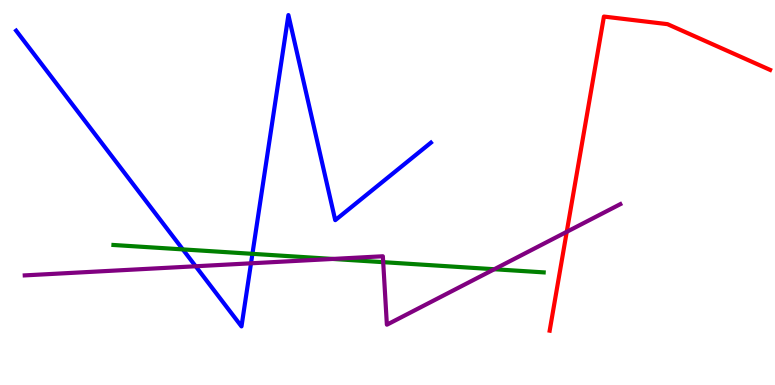[{'lines': ['blue', 'red'], 'intersections': []}, {'lines': ['green', 'red'], 'intersections': []}, {'lines': ['purple', 'red'], 'intersections': [{'x': 7.31, 'y': 3.98}]}, {'lines': ['blue', 'green'], 'intersections': [{'x': 2.36, 'y': 3.52}, {'x': 3.26, 'y': 3.41}]}, {'lines': ['blue', 'purple'], 'intersections': [{'x': 2.52, 'y': 3.08}, {'x': 3.24, 'y': 3.16}]}, {'lines': ['green', 'purple'], 'intersections': [{'x': 4.29, 'y': 3.27}, {'x': 4.94, 'y': 3.19}, {'x': 6.38, 'y': 3.01}]}]